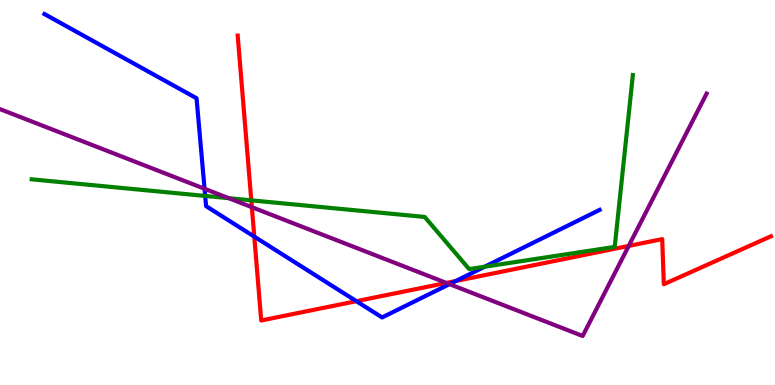[{'lines': ['blue', 'red'], 'intersections': [{'x': 3.28, 'y': 3.85}, {'x': 4.6, 'y': 2.18}, {'x': 5.88, 'y': 2.7}]}, {'lines': ['green', 'red'], 'intersections': [{'x': 3.24, 'y': 4.8}]}, {'lines': ['purple', 'red'], 'intersections': [{'x': 3.25, 'y': 4.62}, {'x': 5.76, 'y': 2.65}, {'x': 8.11, 'y': 3.61}]}, {'lines': ['blue', 'green'], 'intersections': [{'x': 2.65, 'y': 4.91}, {'x': 6.25, 'y': 3.07}]}, {'lines': ['blue', 'purple'], 'intersections': [{'x': 2.64, 'y': 5.1}, {'x': 5.8, 'y': 2.62}]}, {'lines': ['green', 'purple'], 'intersections': [{'x': 2.95, 'y': 4.85}]}]